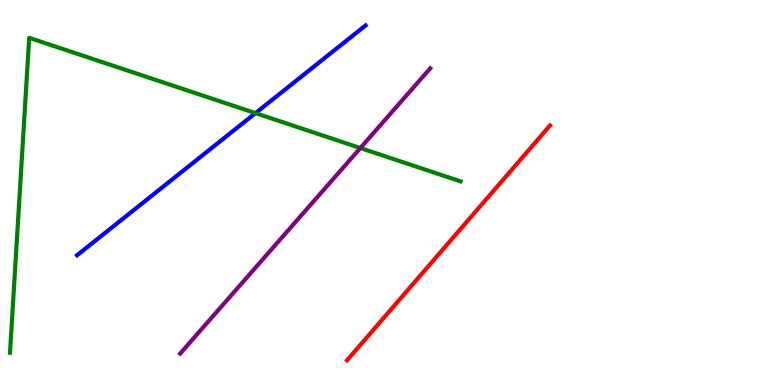[{'lines': ['blue', 'red'], 'intersections': []}, {'lines': ['green', 'red'], 'intersections': []}, {'lines': ['purple', 'red'], 'intersections': []}, {'lines': ['blue', 'green'], 'intersections': [{'x': 3.3, 'y': 7.06}]}, {'lines': ['blue', 'purple'], 'intersections': []}, {'lines': ['green', 'purple'], 'intersections': [{'x': 4.65, 'y': 6.16}]}]